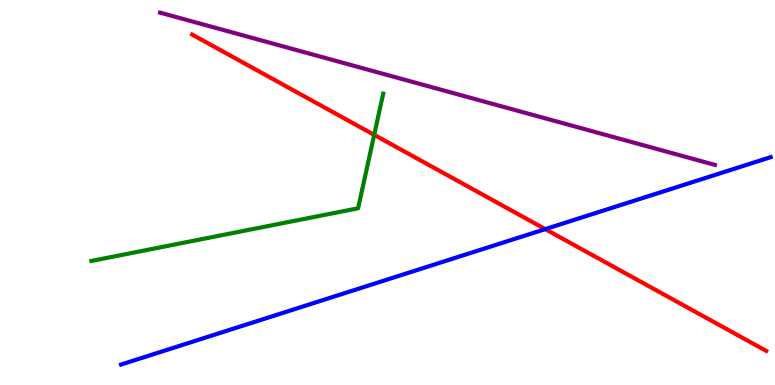[{'lines': ['blue', 'red'], 'intersections': [{'x': 7.04, 'y': 4.05}]}, {'lines': ['green', 'red'], 'intersections': [{'x': 4.83, 'y': 6.5}]}, {'lines': ['purple', 'red'], 'intersections': []}, {'lines': ['blue', 'green'], 'intersections': []}, {'lines': ['blue', 'purple'], 'intersections': []}, {'lines': ['green', 'purple'], 'intersections': []}]